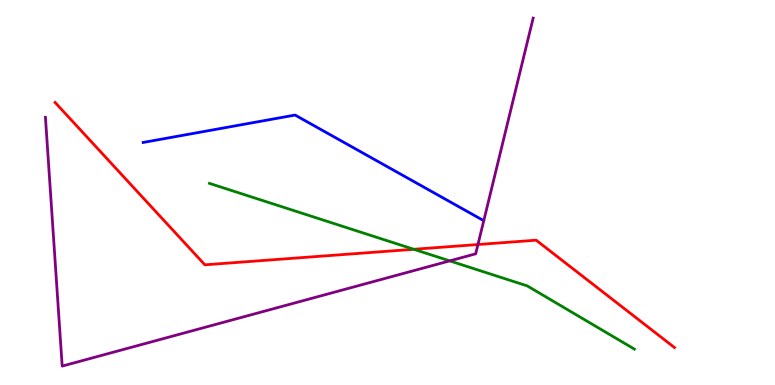[{'lines': ['blue', 'red'], 'intersections': []}, {'lines': ['green', 'red'], 'intersections': [{'x': 5.34, 'y': 3.52}]}, {'lines': ['purple', 'red'], 'intersections': [{'x': 6.17, 'y': 3.65}]}, {'lines': ['blue', 'green'], 'intersections': []}, {'lines': ['blue', 'purple'], 'intersections': []}, {'lines': ['green', 'purple'], 'intersections': [{'x': 5.8, 'y': 3.22}]}]